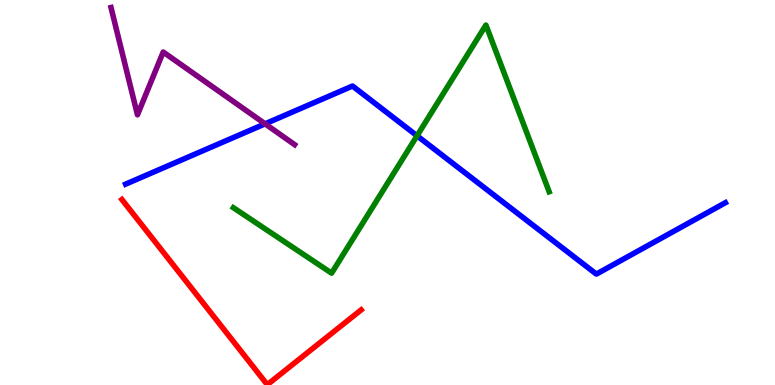[{'lines': ['blue', 'red'], 'intersections': []}, {'lines': ['green', 'red'], 'intersections': []}, {'lines': ['purple', 'red'], 'intersections': []}, {'lines': ['blue', 'green'], 'intersections': [{'x': 5.38, 'y': 6.47}]}, {'lines': ['blue', 'purple'], 'intersections': [{'x': 3.42, 'y': 6.78}]}, {'lines': ['green', 'purple'], 'intersections': []}]